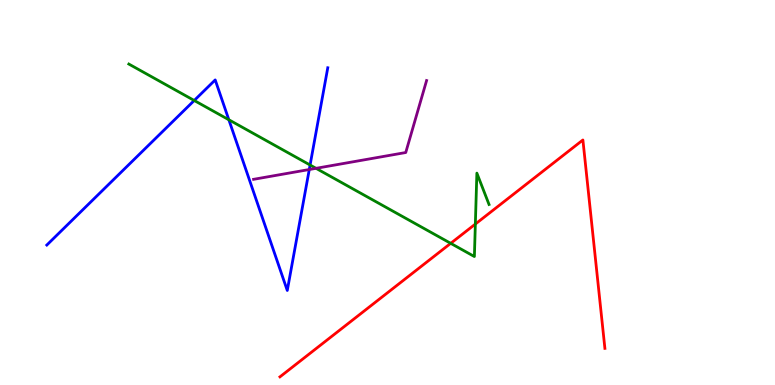[{'lines': ['blue', 'red'], 'intersections': []}, {'lines': ['green', 'red'], 'intersections': [{'x': 5.82, 'y': 3.68}, {'x': 6.13, 'y': 4.18}]}, {'lines': ['purple', 'red'], 'intersections': []}, {'lines': ['blue', 'green'], 'intersections': [{'x': 2.51, 'y': 7.39}, {'x': 2.95, 'y': 6.89}, {'x': 4.0, 'y': 5.71}]}, {'lines': ['blue', 'purple'], 'intersections': [{'x': 3.99, 'y': 5.6}]}, {'lines': ['green', 'purple'], 'intersections': [{'x': 4.08, 'y': 5.63}]}]